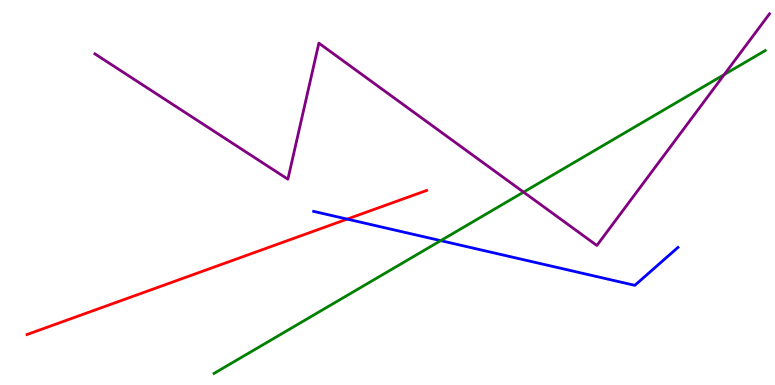[{'lines': ['blue', 'red'], 'intersections': [{'x': 4.48, 'y': 4.31}]}, {'lines': ['green', 'red'], 'intersections': []}, {'lines': ['purple', 'red'], 'intersections': []}, {'lines': ['blue', 'green'], 'intersections': [{'x': 5.69, 'y': 3.75}]}, {'lines': ['blue', 'purple'], 'intersections': []}, {'lines': ['green', 'purple'], 'intersections': [{'x': 6.76, 'y': 5.01}, {'x': 9.35, 'y': 8.06}]}]